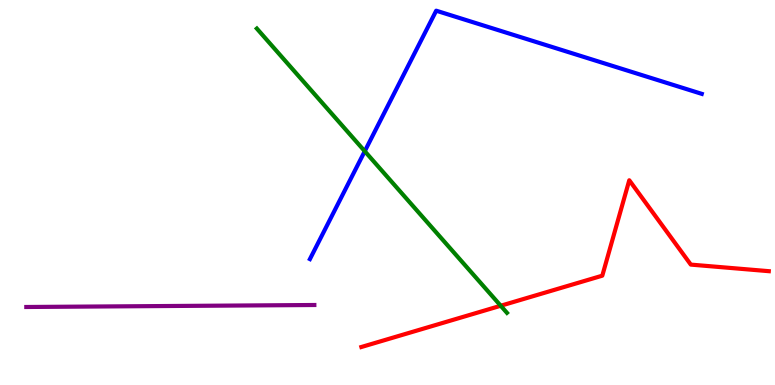[{'lines': ['blue', 'red'], 'intersections': []}, {'lines': ['green', 'red'], 'intersections': [{'x': 6.46, 'y': 2.06}]}, {'lines': ['purple', 'red'], 'intersections': []}, {'lines': ['blue', 'green'], 'intersections': [{'x': 4.71, 'y': 6.07}]}, {'lines': ['blue', 'purple'], 'intersections': []}, {'lines': ['green', 'purple'], 'intersections': []}]